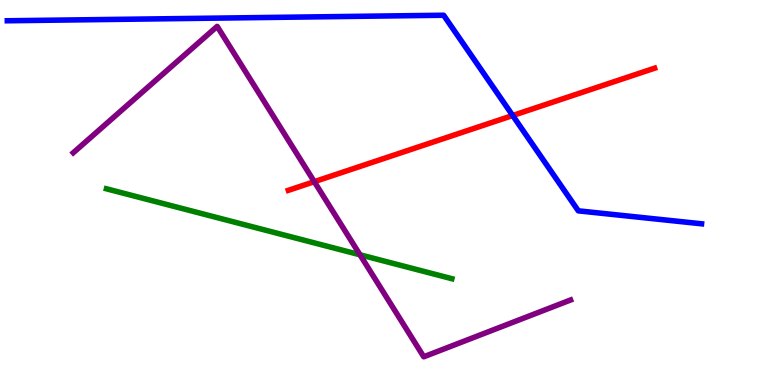[{'lines': ['blue', 'red'], 'intersections': [{'x': 6.62, 'y': 7.0}]}, {'lines': ['green', 'red'], 'intersections': []}, {'lines': ['purple', 'red'], 'intersections': [{'x': 4.06, 'y': 5.28}]}, {'lines': ['blue', 'green'], 'intersections': []}, {'lines': ['blue', 'purple'], 'intersections': []}, {'lines': ['green', 'purple'], 'intersections': [{'x': 4.64, 'y': 3.38}]}]